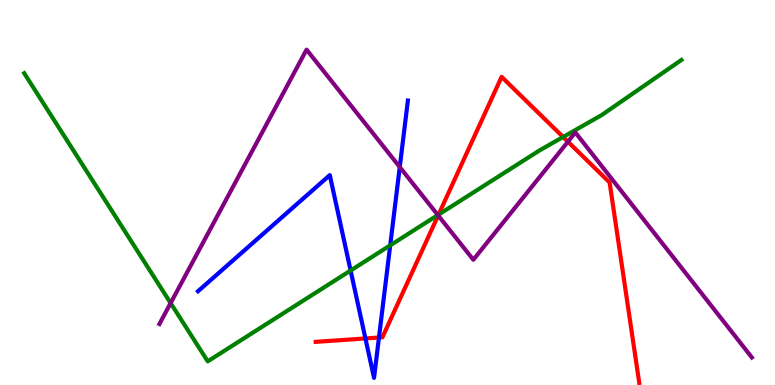[{'lines': ['blue', 'red'], 'intersections': [{'x': 4.72, 'y': 1.21}, {'x': 4.89, 'y': 1.23}]}, {'lines': ['green', 'red'], 'intersections': [{'x': 5.66, 'y': 4.43}, {'x': 7.27, 'y': 6.44}]}, {'lines': ['purple', 'red'], 'intersections': [{'x': 5.65, 'y': 4.4}, {'x': 7.33, 'y': 6.32}]}, {'lines': ['blue', 'green'], 'intersections': [{'x': 4.52, 'y': 2.97}, {'x': 5.03, 'y': 3.63}]}, {'lines': ['blue', 'purple'], 'intersections': [{'x': 5.16, 'y': 5.66}]}, {'lines': ['green', 'purple'], 'intersections': [{'x': 2.2, 'y': 2.13}, {'x': 5.65, 'y': 4.41}]}]